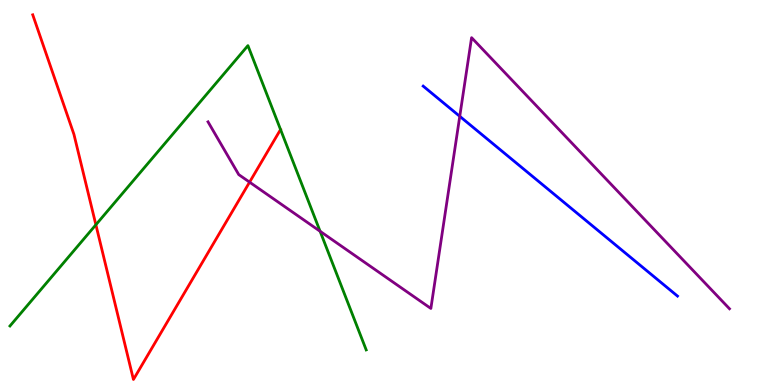[{'lines': ['blue', 'red'], 'intersections': []}, {'lines': ['green', 'red'], 'intersections': [{'x': 1.24, 'y': 4.16}]}, {'lines': ['purple', 'red'], 'intersections': [{'x': 3.22, 'y': 5.27}]}, {'lines': ['blue', 'green'], 'intersections': []}, {'lines': ['blue', 'purple'], 'intersections': [{'x': 5.93, 'y': 6.98}]}, {'lines': ['green', 'purple'], 'intersections': [{'x': 4.13, 'y': 3.99}]}]